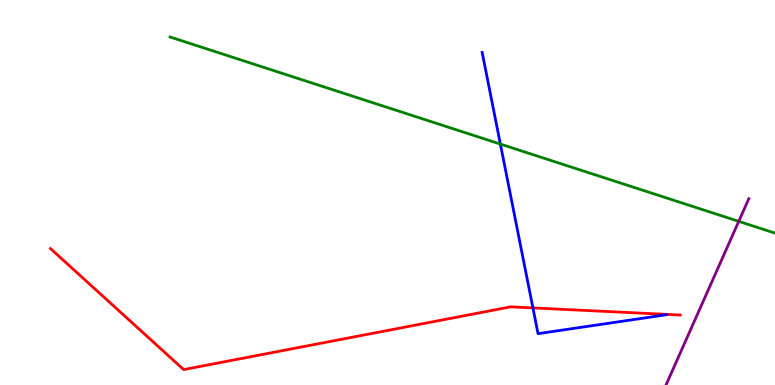[{'lines': ['blue', 'red'], 'intersections': [{'x': 6.88, 'y': 2.0}]}, {'lines': ['green', 'red'], 'intersections': []}, {'lines': ['purple', 'red'], 'intersections': []}, {'lines': ['blue', 'green'], 'intersections': [{'x': 6.46, 'y': 6.26}]}, {'lines': ['blue', 'purple'], 'intersections': []}, {'lines': ['green', 'purple'], 'intersections': [{'x': 9.53, 'y': 4.25}]}]